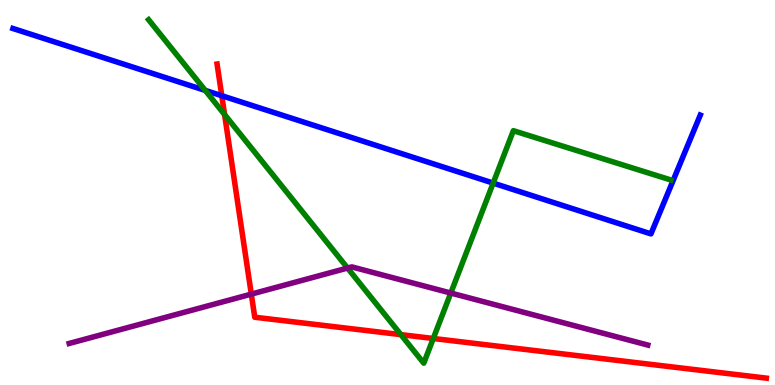[{'lines': ['blue', 'red'], 'intersections': [{'x': 2.86, 'y': 7.51}]}, {'lines': ['green', 'red'], 'intersections': [{'x': 2.9, 'y': 7.02}, {'x': 5.17, 'y': 1.31}, {'x': 5.59, 'y': 1.21}]}, {'lines': ['purple', 'red'], 'intersections': [{'x': 3.24, 'y': 2.36}]}, {'lines': ['blue', 'green'], 'intersections': [{'x': 2.65, 'y': 7.65}, {'x': 6.36, 'y': 5.24}]}, {'lines': ['blue', 'purple'], 'intersections': []}, {'lines': ['green', 'purple'], 'intersections': [{'x': 4.48, 'y': 3.04}, {'x': 5.82, 'y': 2.39}]}]